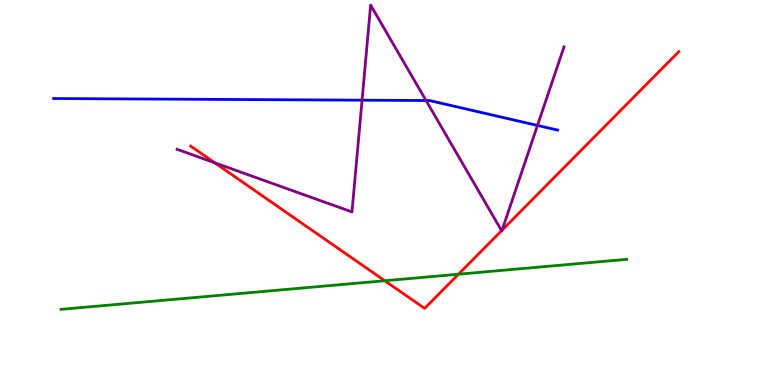[{'lines': ['blue', 'red'], 'intersections': []}, {'lines': ['green', 'red'], 'intersections': [{'x': 4.96, 'y': 2.71}, {'x': 5.92, 'y': 2.88}]}, {'lines': ['purple', 'red'], 'intersections': [{'x': 2.77, 'y': 5.77}, {'x': 6.47, 'y': 4.01}, {'x': 6.48, 'y': 4.02}]}, {'lines': ['blue', 'green'], 'intersections': []}, {'lines': ['blue', 'purple'], 'intersections': [{'x': 4.67, 'y': 7.4}, {'x': 5.5, 'y': 7.39}, {'x': 6.94, 'y': 6.74}]}, {'lines': ['green', 'purple'], 'intersections': []}]